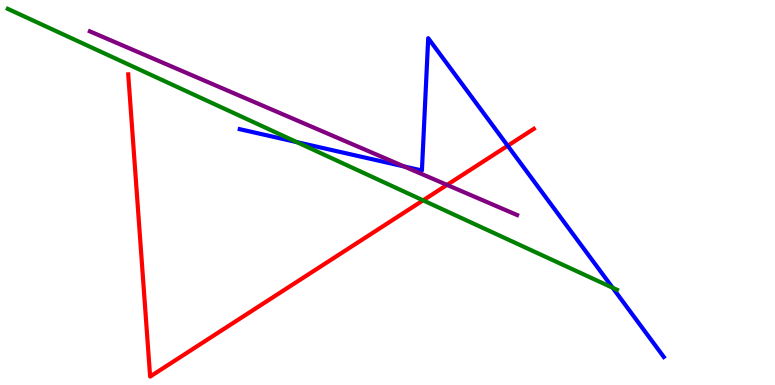[{'lines': ['blue', 'red'], 'intersections': [{'x': 6.55, 'y': 6.21}]}, {'lines': ['green', 'red'], 'intersections': [{'x': 5.46, 'y': 4.8}]}, {'lines': ['purple', 'red'], 'intersections': [{'x': 5.77, 'y': 5.2}]}, {'lines': ['blue', 'green'], 'intersections': [{'x': 3.83, 'y': 6.31}, {'x': 7.91, 'y': 2.53}]}, {'lines': ['blue', 'purple'], 'intersections': [{'x': 5.21, 'y': 5.68}]}, {'lines': ['green', 'purple'], 'intersections': []}]